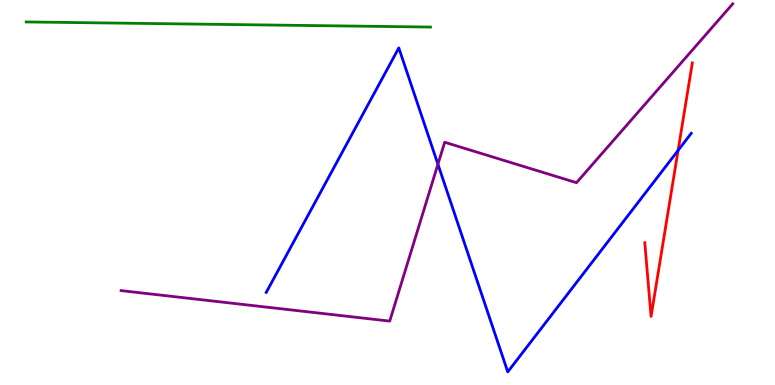[{'lines': ['blue', 'red'], 'intersections': [{'x': 8.75, 'y': 6.09}]}, {'lines': ['green', 'red'], 'intersections': []}, {'lines': ['purple', 'red'], 'intersections': []}, {'lines': ['blue', 'green'], 'intersections': []}, {'lines': ['blue', 'purple'], 'intersections': [{'x': 5.65, 'y': 5.73}]}, {'lines': ['green', 'purple'], 'intersections': []}]